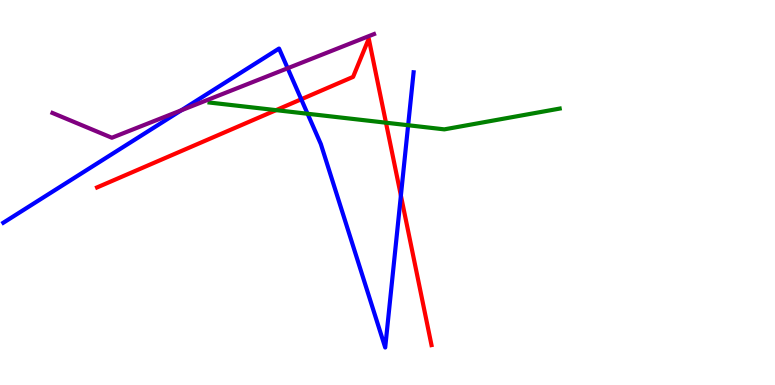[{'lines': ['blue', 'red'], 'intersections': [{'x': 3.89, 'y': 7.42}, {'x': 5.17, 'y': 4.92}]}, {'lines': ['green', 'red'], 'intersections': [{'x': 3.56, 'y': 7.14}, {'x': 4.98, 'y': 6.81}]}, {'lines': ['purple', 'red'], 'intersections': []}, {'lines': ['blue', 'green'], 'intersections': [{'x': 3.97, 'y': 7.05}, {'x': 5.27, 'y': 6.75}]}, {'lines': ['blue', 'purple'], 'intersections': [{'x': 2.34, 'y': 7.13}, {'x': 3.71, 'y': 8.23}]}, {'lines': ['green', 'purple'], 'intersections': []}]